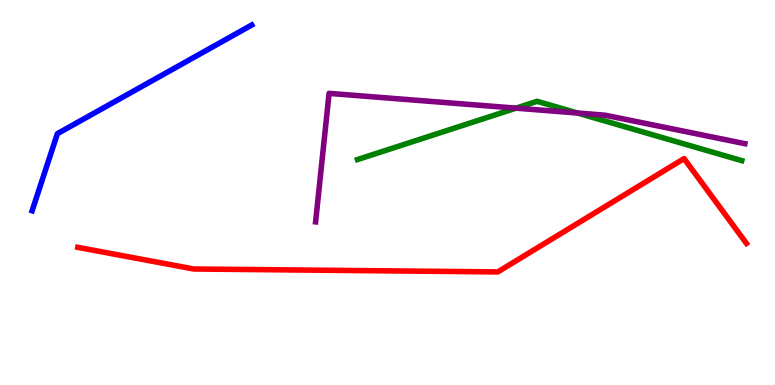[{'lines': ['blue', 'red'], 'intersections': []}, {'lines': ['green', 'red'], 'intersections': []}, {'lines': ['purple', 'red'], 'intersections': []}, {'lines': ['blue', 'green'], 'intersections': []}, {'lines': ['blue', 'purple'], 'intersections': []}, {'lines': ['green', 'purple'], 'intersections': [{'x': 6.66, 'y': 7.19}, {'x': 7.45, 'y': 7.06}]}]